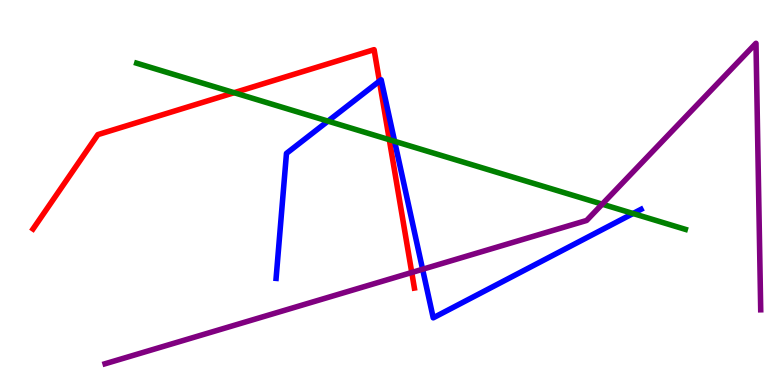[{'lines': ['blue', 'red'], 'intersections': [{'x': 4.9, 'y': 7.89}]}, {'lines': ['green', 'red'], 'intersections': [{'x': 3.02, 'y': 7.59}, {'x': 5.02, 'y': 6.37}]}, {'lines': ['purple', 'red'], 'intersections': [{'x': 5.31, 'y': 2.92}]}, {'lines': ['blue', 'green'], 'intersections': [{'x': 4.23, 'y': 6.85}, {'x': 5.09, 'y': 6.33}, {'x': 8.17, 'y': 4.45}]}, {'lines': ['blue', 'purple'], 'intersections': [{'x': 5.45, 'y': 3.01}]}, {'lines': ['green', 'purple'], 'intersections': [{'x': 7.77, 'y': 4.7}]}]